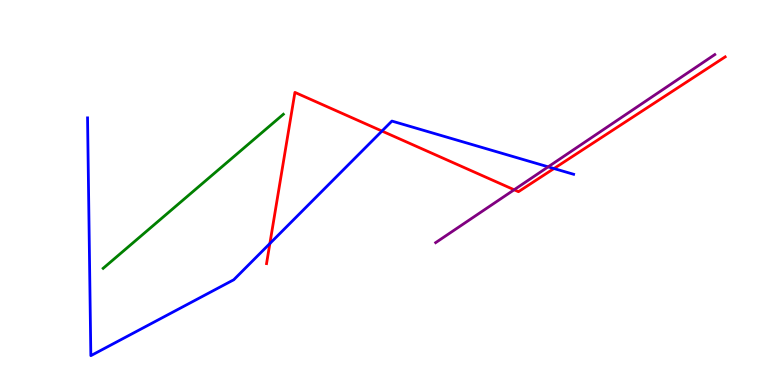[{'lines': ['blue', 'red'], 'intersections': [{'x': 3.48, 'y': 3.67}, {'x': 4.93, 'y': 6.6}, {'x': 7.15, 'y': 5.62}]}, {'lines': ['green', 'red'], 'intersections': []}, {'lines': ['purple', 'red'], 'intersections': [{'x': 6.63, 'y': 5.07}]}, {'lines': ['blue', 'green'], 'intersections': []}, {'lines': ['blue', 'purple'], 'intersections': [{'x': 7.07, 'y': 5.67}]}, {'lines': ['green', 'purple'], 'intersections': []}]